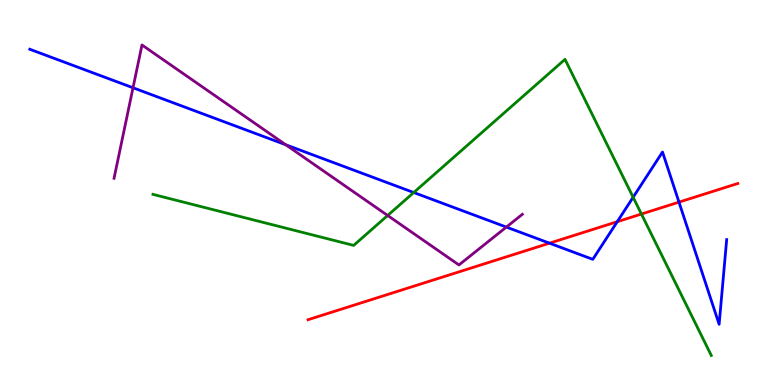[{'lines': ['blue', 'red'], 'intersections': [{'x': 7.09, 'y': 3.68}, {'x': 7.96, 'y': 4.24}, {'x': 8.76, 'y': 4.75}]}, {'lines': ['green', 'red'], 'intersections': [{'x': 8.28, 'y': 4.44}]}, {'lines': ['purple', 'red'], 'intersections': []}, {'lines': ['blue', 'green'], 'intersections': [{'x': 5.34, 'y': 5.0}, {'x': 8.17, 'y': 4.88}]}, {'lines': ['blue', 'purple'], 'intersections': [{'x': 1.72, 'y': 7.72}, {'x': 3.69, 'y': 6.24}, {'x': 6.53, 'y': 4.1}]}, {'lines': ['green', 'purple'], 'intersections': [{'x': 5.0, 'y': 4.4}]}]